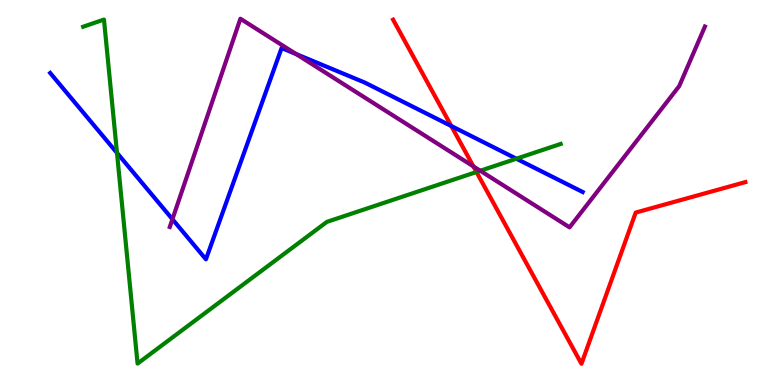[{'lines': ['blue', 'red'], 'intersections': [{'x': 5.82, 'y': 6.73}]}, {'lines': ['green', 'red'], 'intersections': [{'x': 6.15, 'y': 5.53}]}, {'lines': ['purple', 'red'], 'intersections': [{'x': 6.11, 'y': 5.68}]}, {'lines': ['blue', 'green'], 'intersections': [{'x': 1.51, 'y': 6.03}, {'x': 6.66, 'y': 5.88}]}, {'lines': ['blue', 'purple'], 'intersections': [{'x': 2.22, 'y': 4.31}, {'x': 3.82, 'y': 8.6}]}, {'lines': ['green', 'purple'], 'intersections': [{'x': 6.2, 'y': 5.56}]}]